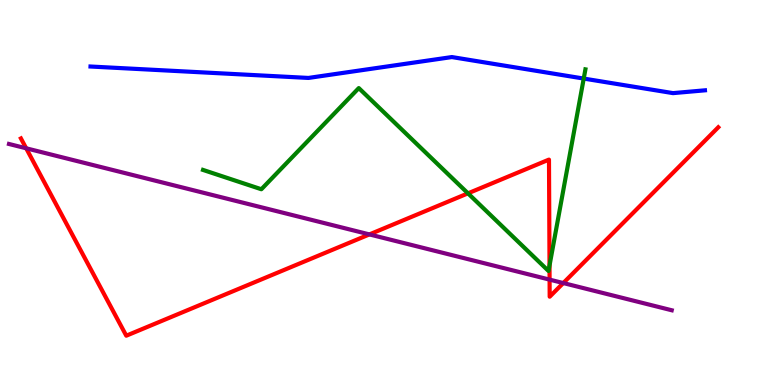[{'lines': ['blue', 'red'], 'intersections': []}, {'lines': ['green', 'red'], 'intersections': [{'x': 6.04, 'y': 4.98}, {'x': 7.09, 'y': 3.1}]}, {'lines': ['purple', 'red'], 'intersections': [{'x': 0.338, 'y': 6.15}, {'x': 4.77, 'y': 3.91}, {'x': 7.09, 'y': 2.74}, {'x': 7.27, 'y': 2.65}]}, {'lines': ['blue', 'green'], 'intersections': [{'x': 7.53, 'y': 7.96}]}, {'lines': ['blue', 'purple'], 'intersections': []}, {'lines': ['green', 'purple'], 'intersections': []}]